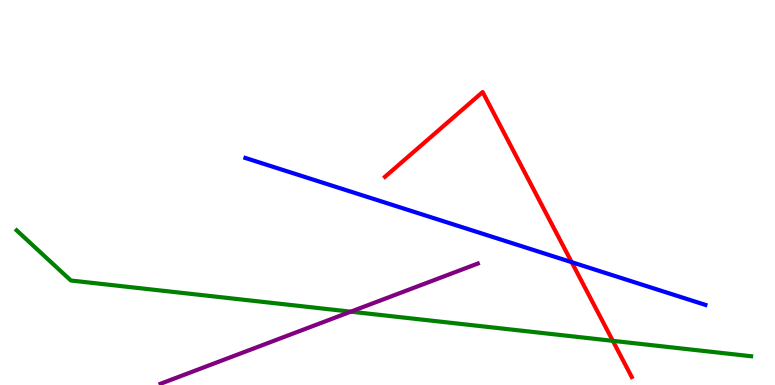[{'lines': ['blue', 'red'], 'intersections': [{'x': 7.38, 'y': 3.19}]}, {'lines': ['green', 'red'], 'intersections': [{'x': 7.91, 'y': 1.15}]}, {'lines': ['purple', 'red'], 'intersections': []}, {'lines': ['blue', 'green'], 'intersections': []}, {'lines': ['blue', 'purple'], 'intersections': []}, {'lines': ['green', 'purple'], 'intersections': [{'x': 4.53, 'y': 1.9}]}]